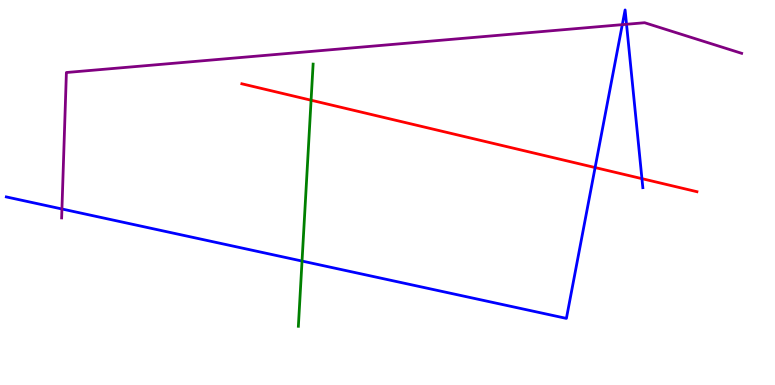[{'lines': ['blue', 'red'], 'intersections': [{'x': 7.68, 'y': 5.65}, {'x': 8.28, 'y': 5.36}]}, {'lines': ['green', 'red'], 'intersections': [{'x': 4.01, 'y': 7.4}]}, {'lines': ['purple', 'red'], 'intersections': []}, {'lines': ['blue', 'green'], 'intersections': [{'x': 3.9, 'y': 3.22}]}, {'lines': ['blue', 'purple'], 'intersections': [{'x': 0.799, 'y': 4.57}, {'x': 8.03, 'y': 9.36}, {'x': 8.08, 'y': 9.37}]}, {'lines': ['green', 'purple'], 'intersections': []}]